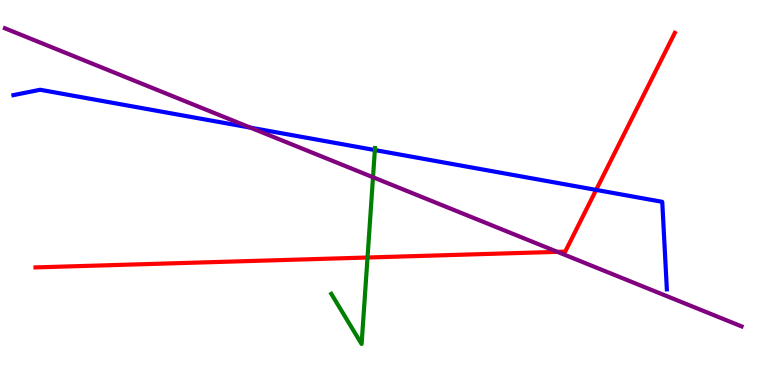[{'lines': ['blue', 'red'], 'intersections': [{'x': 7.69, 'y': 5.07}]}, {'lines': ['green', 'red'], 'intersections': [{'x': 4.74, 'y': 3.31}]}, {'lines': ['purple', 'red'], 'intersections': [{'x': 7.19, 'y': 3.46}]}, {'lines': ['blue', 'green'], 'intersections': [{'x': 4.84, 'y': 6.1}]}, {'lines': ['blue', 'purple'], 'intersections': [{'x': 3.23, 'y': 6.68}]}, {'lines': ['green', 'purple'], 'intersections': [{'x': 4.81, 'y': 5.4}]}]